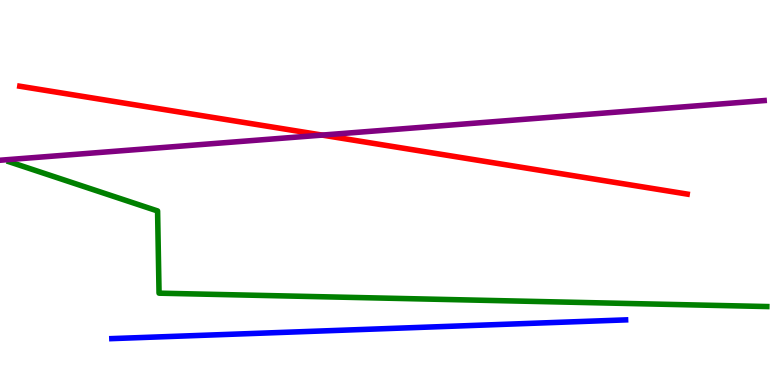[{'lines': ['blue', 'red'], 'intersections': []}, {'lines': ['green', 'red'], 'intersections': []}, {'lines': ['purple', 'red'], 'intersections': [{'x': 4.16, 'y': 6.49}]}, {'lines': ['blue', 'green'], 'intersections': []}, {'lines': ['blue', 'purple'], 'intersections': []}, {'lines': ['green', 'purple'], 'intersections': []}]